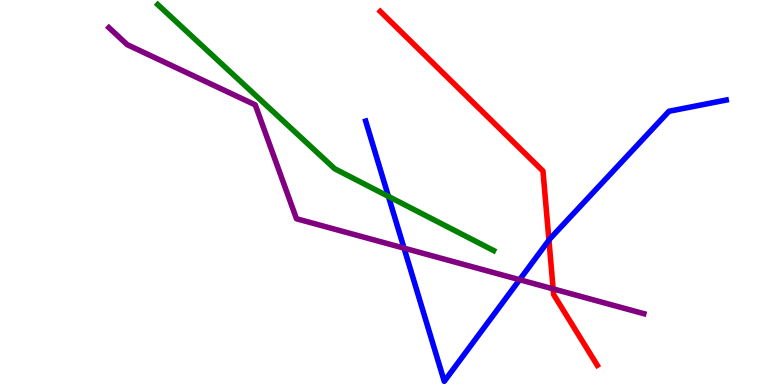[{'lines': ['blue', 'red'], 'intersections': [{'x': 7.08, 'y': 3.76}]}, {'lines': ['green', 'red'], 'intersections': []}, {'lines': ['purple', 'red'], 'intersections': [{'x': 7.14, 'y': 2.5}]}, {'lines': ['blue', 'green'], 'intersections': [{'x': 5.01, 'y': 4.9}]}, {'lines': ['blue', 'purple'], 'intersections': [{'x': 5.21, 'y': 3.55}, {'x': 6.7, 'y': 2.73}]}, {'lines': ['green', 'purple'], 'intersections': []}]